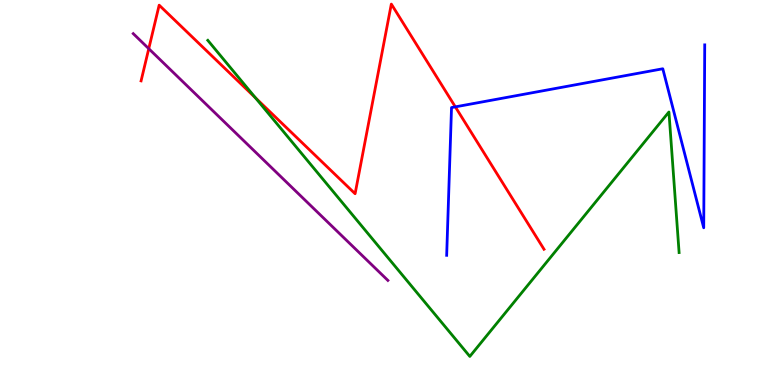[{'lines': ['blue', 'red'], 'intersections': [{'x': 5.88, 'y': 7.22}]}, {'lines': ['green', 'red'], 'intersections': [{'x': 3.3, 'y': 7.46}]}, {'lines': ['purple', 'red'], 'intersections': [{'x': 1.92, 'y': 8.74}]}, {'lines': ['blue', 'green'], 'intersections': []}, {'lines': ['blue', 'purple'], 'intersections': []}, {'lines': ['green', 'purple'], 'intersections': []}]